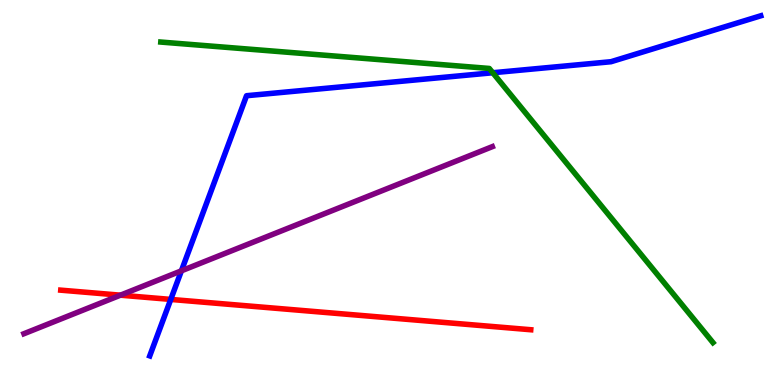[{'lines': ['blue', 'red'], 'intersections': [{'x': 2.2, 'y': 2.22}]}, {'lines': ['green', 'red'], 'intersections': []}, {'lines': ['purple', 'red'], 'intersections': [{'x': 1.55, 'y': 2.33}]}, {'lines': ['blue', 'green'], 'intersections': [{'x': 6.36, 'y': 8.11}]}, {'lines': ['blue', 'purple'], 'intersections': [{'x': 2.34, 'y': 2.97}]}, {'lines': ['green', 'purple'], 'intersections': []}]